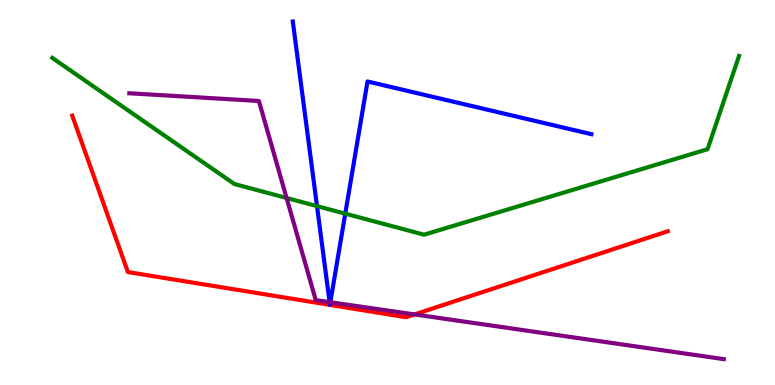[{'lines': ['blue', 'red'], 'intersections': []}, {'lines': ['green', 'red'], 'intersections': []}, {'lines': ['purple', 'red'], 'intersections': [{'x': 5.35, 'y': 1.83}]}, {'lines': ['blue', 'green'], 'intersections': [{'x': 4.09, 'y': 4.65}, {'x': 4.45, 'y': 4.45}]}, {'lines': ['blue', 'purple'], 'intersections': [{'x': 4.25, 'y': 2.15}, {'x': 4.26, 'y': 2.15}]}, {'lines': ['green', 'purple'], 'intersections': [{'x': 3.7, 'y': 4.86}]}]